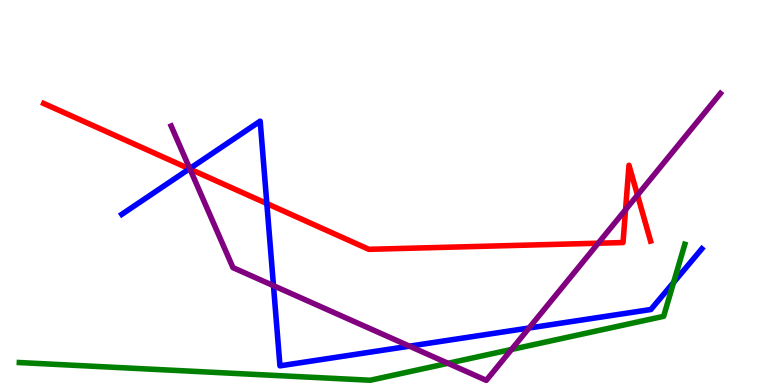[{'lines': ['blue', 'red'], 'intersections': [{'x': 2.44, 'y': 5.62}, {'x': 3.44, 'y': 4.71}]}, {'lines': ['green', 'red'], 'intersections': []}, {'lines': ['purple', 'red'], 'intersections': [{'x': 2.45, 'y': 5.61}, {'x': 7.72, 'y': 3.68}, {'x': 8.07, 'y': 4.55}, {'x': 8.23, 'y': 4.93}]}, {'lines': ['blue', 'green'], 'intersections': [{'x': 8.69, 'y': 2.66}]}, {'lines': ['blue', 'purple'], 'intersections': [{'x': 2.45, 'y': 5.62}, {'x': 3.53, 'y': 2.58}, {'x': 5.28, 'y': 1.01}, {'x': 6.83, 'y': 1.48}]}, {'lines': ['green', 'purple'], 'intersections': [{'x': 5.78, 'y': 0.564}, {'x': 6.6, 'y': 0.923}]}]